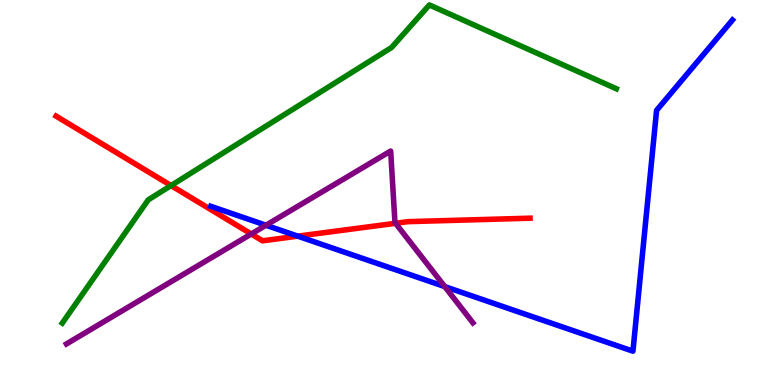[{'lines': ['blue', 'red'], 'intersections': [{'x': 3.84, 'y': 3.87}]}, {'lines': ['green', 'red'], 'intersections': [{'x': 2.21, 'y': 5.18}]}, {'lines': ['purple', 'red'], 'intersections': [{'x': 3.24, 'y': 3.92}, {'x': 5.1, 'y': 4.2}]}, {'lines': ['blue', 'green'], 'intersections': []}, {'lines': ['blue', 'purple'], 'intersections': [{'x': 3.43, 'y': 4.15}, {'x': 5.74, 'y': 2.56}]}, {'lines': ['green', 'purple'], 'intersections': []}]